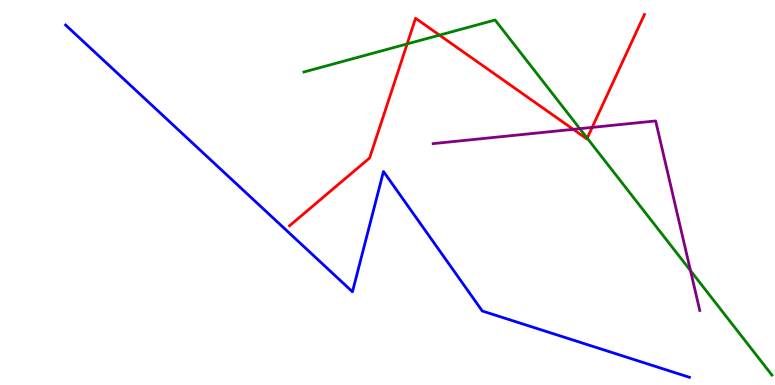[{'lines': ['blue', 'red'], 'intersections': []}, {'lines': ['green', 'red'], 'intersections': [{'x': 5.25, 'y': 8.86}, {'x': 5.67, 'y': 9.09}, {'x': 7.58, 'y': 6.41}]}, {'lines': ['purple', 'red'], 'intersections': [{'x': 7.4, 'y': 6.64}, {'x': 7.64, 'y': 6.69}]}, {'lines': ['blue', 'green'], 'intersections': []}, {'lines': ['blue', 'purple'], 'intersections': []}, {'lines': ['green', 'purple'], 'intersections': [{'x': 7.48, 'y': 6.66}, {'x': 8.91, 'y': 2.97}]}]